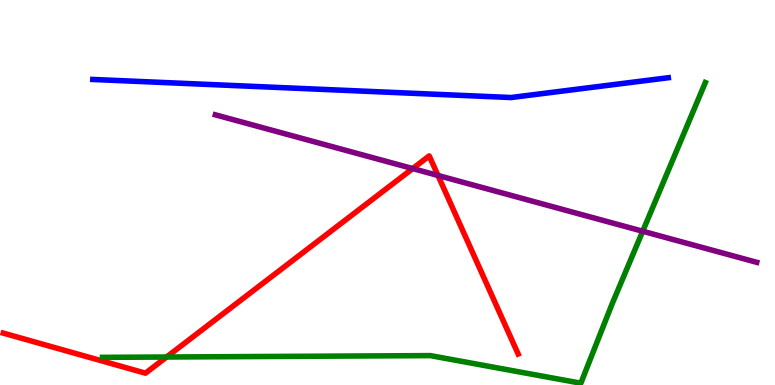[{'lines': ['blue', 'red'], 'intersections': []}, {'lines': ['green', 'red'], 'intersections': [{'x': 2.15, 'y': 0.727}]}, {'lines': ['purple', 'red'], 'intersections': [{'x': 5.32, 'y': 5.62}, {'x': 5.65, 'y': 5.44}]}, {'lines': ['blue', 'green'], 'intersections': []}, {'lines': ['blue', 'purple'], 'intersections': []}, {'lines': ['green', 'purple'], 'intersections': [{'x': 8.29, 'y': 3.99}]}]